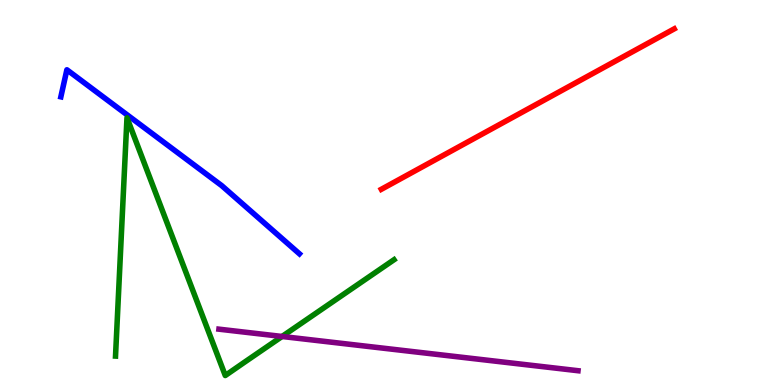[{'lines': ['blue', 'red'], 'intersections': []}, {'lines': ['green', 'red'], 'intersections': []}, {'lines': ['purple', 'red'], 'intersections': []}, {'lines': ['blue', 'green'], 'intersections': []}, {'lines': ['blue', 'purple'], 'intersections': []}, {'lines': ['green', 'purple'], 'intersections': [{'x': 3.64, 'y': 1.26}]}]